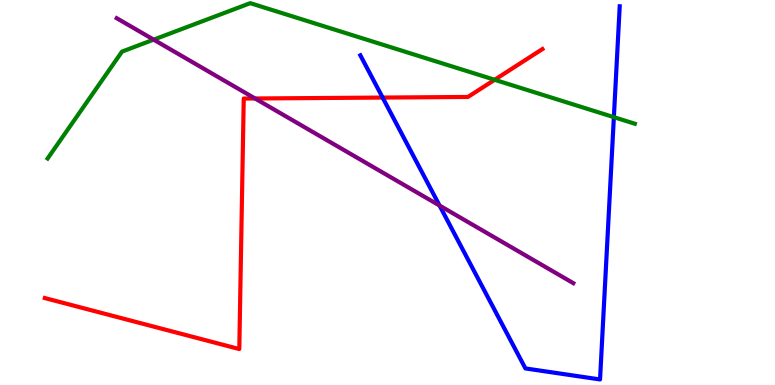[{'lines': ['blue', 'red'], 'intersections': [{'x': 4.94, 'y': 7.47}]}, {'lines': ['green', 'red'], 'intersections': [{'x': 6.38, 'y': 7.93}]}, {'lines': ['purple', 'red'], 'intersections': [{'x': 3.29, 'y': 7.44}]}, {'lines': ['blue', 'green'], 'intersections': [{'x': 7.92, 'y': 6.96}]}, {'lines': ['blue', 'purple'], 'intersections': [{'x': 5.67, 'y': 4.66}]}, {'lines': ['green', 'purple'], 'intersections': [{'x': 1.98, 'y': 8.97}]}]